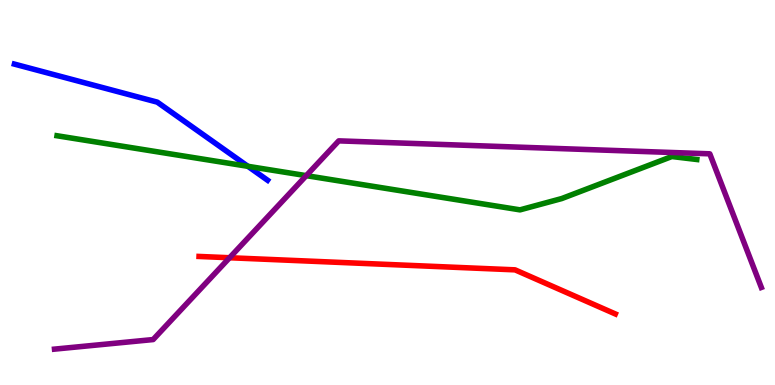[{'lines': ['blue', 'red'], 'intersections': []}, {'lines': ['green', 'red'], 'intersections': []}, {'lines': ['purple', 'red'], 'intersections': [{'x': 2.96, 'y': 3.31}]}, {'lines': ['blue', 'green'], 'intersections': [{'x': 3.2, 'y': 5.68}]}, {'lines': ['blue', 'purple'], 'intersections': []}, {'lines': ['green', 'purple'], 'intersections': [{'x': 3.95, 'y': 5.44}]}]